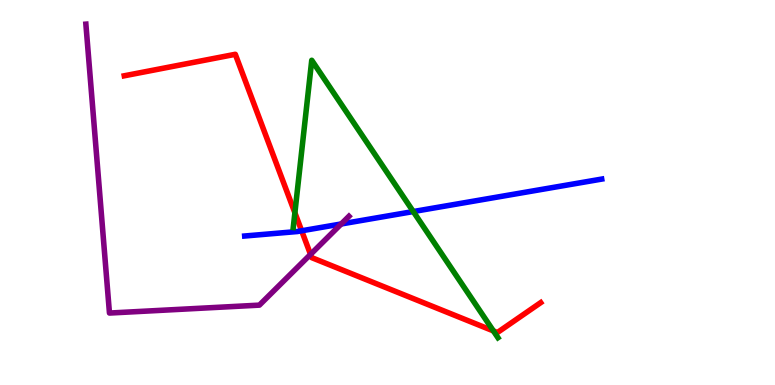[{'lines': ['blue', 'red'], 'intersections': [{'x': 3.89, 'y': 4.01}]}, {'lines': ['green', 'red'], 'intersections': [{'x': 3.81, 'y': 4.47}, {'x': 6.37, 'y': 1.4}]}, {'lines': ['purple', 'red'], 'intersections': [{'x': 4.01, 'y': 3.39}]}, {'lines': ['blue', 'green'], 'intersections': [{'x': 5.33, 'y': 4.51}]}, {'lines': ['blue', 'purple'], 'intersections': [{'x': 4.4, 'y': 4.18}]}, {'lines': ['green', 'purple'], 'intersections': []}]